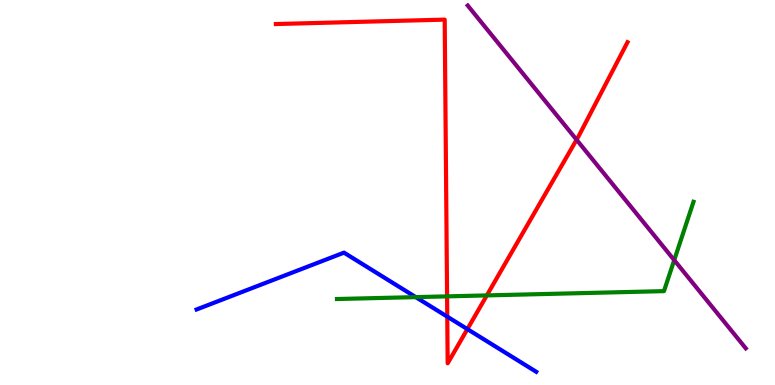[{'lines': ['blue', 'red'], 'intersections': [{'x': 5.77, 'y': 1.78}, {'x': 6.03, 'y': 1.45}]}, {'lines': ['green', 'red'], 'intersections': [{'x': 5.77, 'y': 2.3}, {'x': 6.28, 'y': 2.33}]}, {'lines': ['purple', 'red'], 'intersections': [{'x': 7.44, 'y': 6.37}]}, {'lines': ['blue', 'green'], 'intersections': [{'x': 5.36, 'y': 2.28}]}, {'lines': ['blue', 'purple'], 'intersections': []}, {'lines': ['green', 'purple'], 'intersections': [{'x': 8.7, 'y': 3.24}]}]